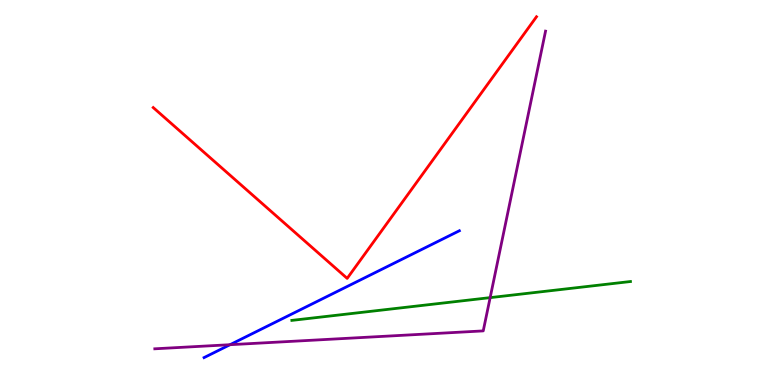[{'lines': ['blue', 'red'], 'intersections': []}, {'lines': ['green', 'red'], 'intersections': []}, {'lines': ['purple', 'red'], 'intersections': []}, {'lines': ['blue', 'green'], 'intersections': []}, {'lines': ['blue', 'purple'], 'intersections': [{'x': 2.97, 'y': 1.05}]}, {'lines': ['green', 'purple'], 'intersections': [{'x': 6.32, 'y': 2.27}]}]